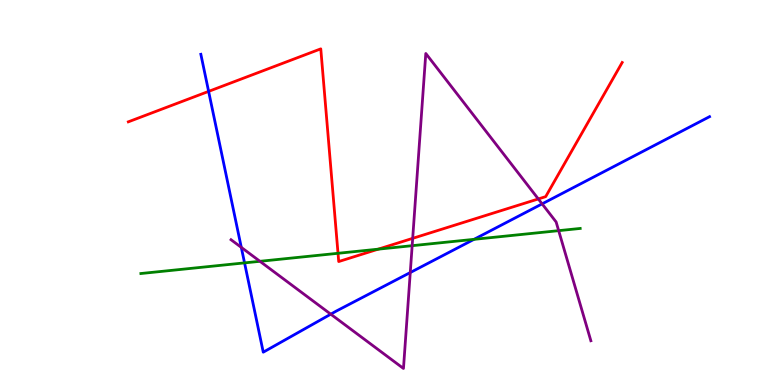[{'lines': ['blue', 'red'], 'intersections': [{'x': 2.69, 'y': 7.63}]}, {'lines': ['green', 'red'], 'intersections': [{'x': 4.36, 'y': 3.42}, {'x': 4.88, 'y': 3.53}]}, {'lines': ['purple', 'red'], 'intersections': [{'x': 5.32, 'y': 3.81}, {'x': 6.95, 'y': 4.83}]}, {'lines': ['blue', 'green'], 'intersections': [{'x': 3.16, 'y': 3.17}, {'x': 6.12, 'y': 3.78}]}, {'lines': ['blue', 'purple'], 'intersections': [{'x': 3.11, 'y': 3.57}, {'x': 4.27, 'y': 1.84}, {'x': 5.29, 'y': 2.92}, {'x': 7.0, 'y': 4.7}]}, {'lines': ['green', 'purple'], 'intersections': [{'x': 3.35, 'y': 3.21}, {'x': 5.32, 'y': 3.62}, {'x': 7.21, 'y': 4.01}]}]